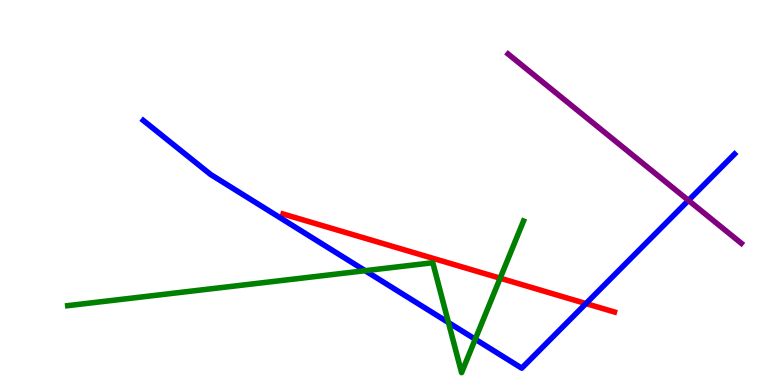[{'lines': ['blue', 'red'], 'intersections': [{'x': 7.56, 'y': 2.12}]}, {'lines': ['green', 'red'], 'intersections': [{'x': 6.45, 'y': 2.77}]}, {'lines': ['purple', 'red'], 'intersections': []}, {'lines': ['blue', 'green'], 'intersections': [{'x': 4.71, 'y': 2.97}, {'x': 5.79, 'y': 1.62}, {'x': 6.13, 'y': 1.19}]}, {'lines': ['blue', 'purple'], 'intersections': [{'x': 8.88, 'y': 4.79}]}, {'lines': ['green', 'purple'], 'intersections': []}]